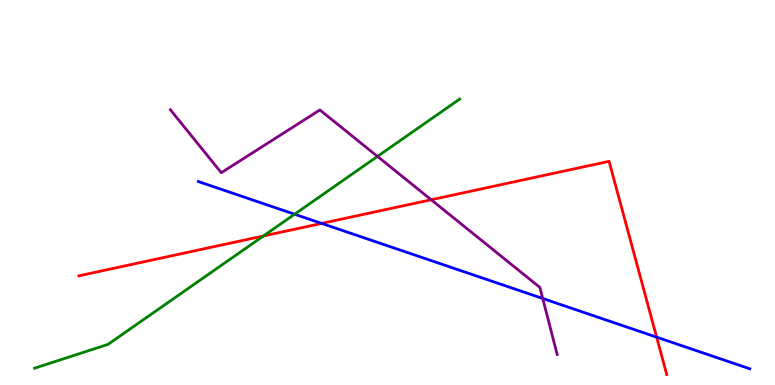[{'lines': ['blue', 'red'], 'intersections': [{'x': 4.15, 'y': 4.2}, {'x': 8.47, 'y': 1.24}]}, {'lines': ['green', 'red'], 'intersections': [{'x': 3.4, 'y': 3.87}]}, {'lines': ['purple', 'red'], 'intersections': [{'x': 5.56, 'y': 4.81}]}, {'lines': ['blue', 'green'], 'intersections': [{'x': 3.8, 'y': 4.44}]}, {'lines': ['blue', 'purple'], 'intersections': [{'x': 7.0, 'y': 2.25}]}, {'lines': ['green', 'purple'], 'intersections': [{'x': 4.87, 'y': 5.94}]}]